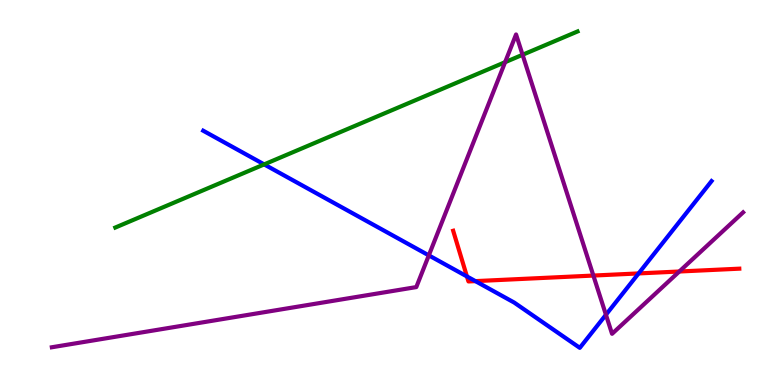[{'lines': ['blue', 'red'], 'intersections': [{'x': 6.02, 'y': 2.82}, {'x': 6.13, 'y': 2.7}, {'x': 8.24, 'y': 2.9}]}, {'lines': ['green', 'red'], 'intersections': []}, {'lines': ['purple', 'red'], 'intersections': [{'x': 7.66, 'y': 2.84}, {'x': 8.77, 'y': 2.95}]}, {'lines': ['blue', 'green'], 'intersections': [{'x': 3.41, 'y': 5.73}]}, {'lines': ['blue', 'purple'], 'intersections': [{'x': 5.53, 'y': 3.37}, {'x': 7.82, 'y': 1.82}]}, {'lines': ['green', 'purple'], 'intersections': [{'x': 6.52, 'y': 8.38}, {'x': 6.74, 'y': 8.58}]}]